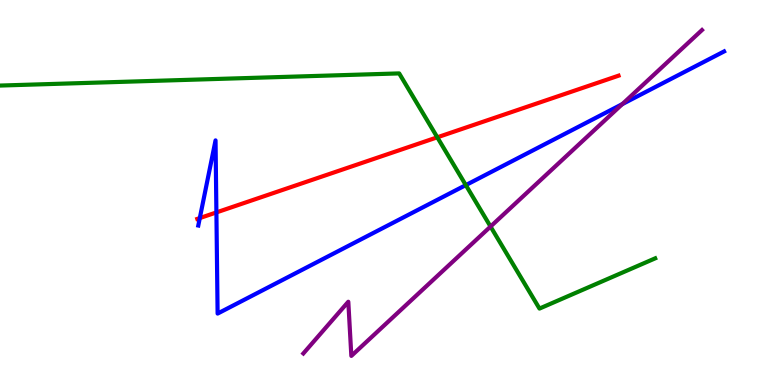[{'lines': ['blue', 'red'], 'intersections': [{'x': 2.58, 'y': 4.34}, {'x': 2.79, 'y': 4.48}]}, {'lines': ['green', 'red'], 'intersections': [{'x': 5.64, 'y': 6.43}]}, {'lines': ['purple', 'red'], 'intersections': []}, {'lines': ['blue', 'green'], 'intersections': [{'x': 6.01, 'y': 5.19}]}, {'lines': ['blue', 'purple'], 'intersections': [{'x': 8.03, 'y': 7.3}]}, {'lines': ['green', 'purple'], 'intersections': [{'x': 6.33, 'y': 4.12}]}]